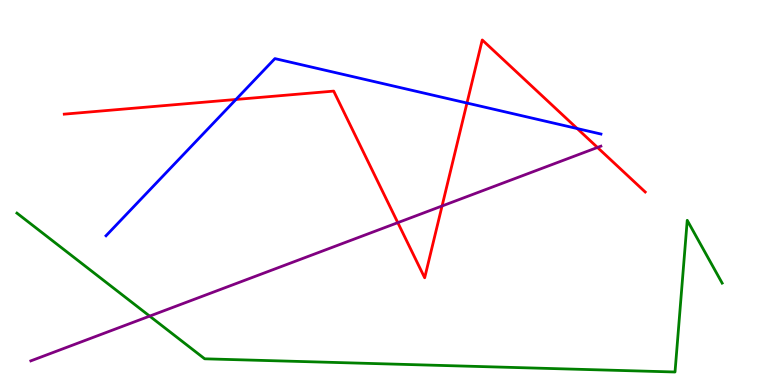[{'lines': ['blue', 'red'], 'intersections': [{'x': 3.04, 'y': 7.42}, {'x': 6.03, 'y': 7.32}, {'x': 7.45, 'y': 6.66}]}, {'lines': ['green', 'red'], 'intersections': []}, {'lines': ['purple', 'red'], 'intersections': [{'x': 5.13, 'y': 4.22}, {'x': 5.7, 'y': 4.65}, {'x': 7.71, 'y': 6.17}]}, {'lines': ['blue', 'green'], 'intersections': []}, {'lines': ['blue', 'purple'], 'intersections': []}, {'lines': ['green', 'purple'], 'intersections': [{'x': 1.93, 'y': 1.79}]}]